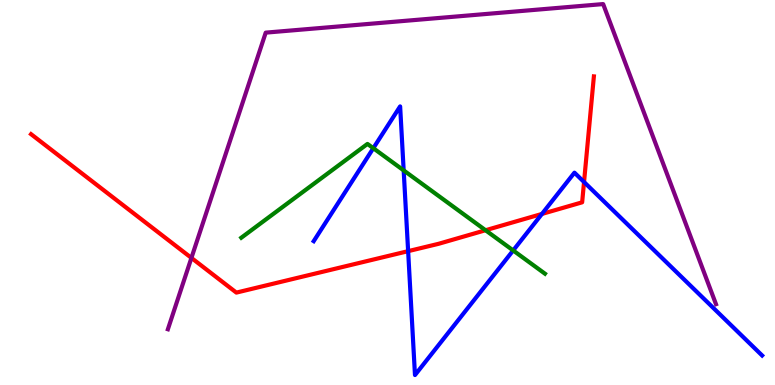[{'lines': ['blue', 'red'], 'intersections': [{'x': 5.27, 'y': 3.48}, {'x': 6.99, 'y': 4.44}, {'x': 7.54, 'y': 5.27}]}, {'lines': ['green', 'red'], 'intersections': [{'x': 6.26, 'y': 4.02}]}, {'lines': ['purple', 'red'], 'intersections': [{'x': 2.47, 'y': 3.3}]}, {'lines': ['blue', 'green'], 'intersections': [{'x': 4.82, 'y': 6.15}, {'x': 5.21, 'y': 5.57}, {'x': 6.62, 'y': 3.49}]}, {'lines': ['blue', 'purple'], 'intersections': []}, {'lines': ['green', 'purple'], 'intersections': []}]